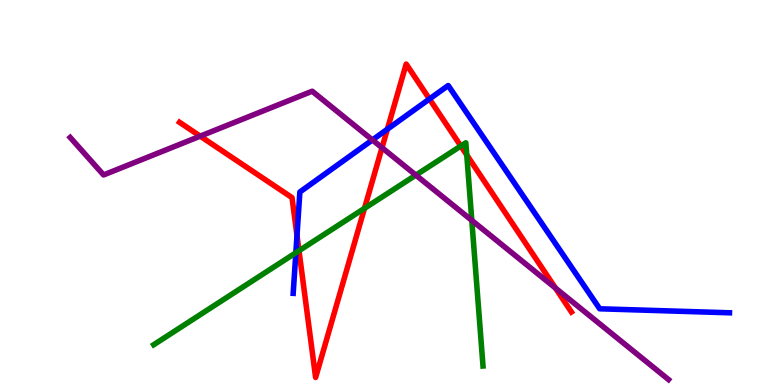[{'lines': ['blue', 'red'], 'intersections': [{'x': 3.83, 'y': 3.88}, {'x': 5.0, 'y': 6.64}, {'x': 5.54, 'y': 7.43}]}, {'lines': ['green', 'red'], 'intersections': [{'x': 3.86, 'y': 3.49}, {'x': 4.7, 'y': 4.59}, {'x': 5.95, 'y': 6.21}, {'x': 6.02, 'y': 5.97}]}, {'lines': ['purple', 'red'], 'intersections': [{'x': 2.58, 'y': 6.46}, {'x': 4.93, 'y': 6.16}, {'x': 7.17, 'y': 2.52}]}, {'lines': ['blue', 'green'], 'intersections': [{'x': 3.82, 'y': 3.43}]}, {'lines': ['blue', 'purple'], 'intersections': [{'x': 4.81, 'y': 6.37}]}, {'lines': ['green', 'purple'], 'intersections': [{'x': 5.37, 'y': 5.45}, {'x': 6.09, 'y': 4.28}]}]